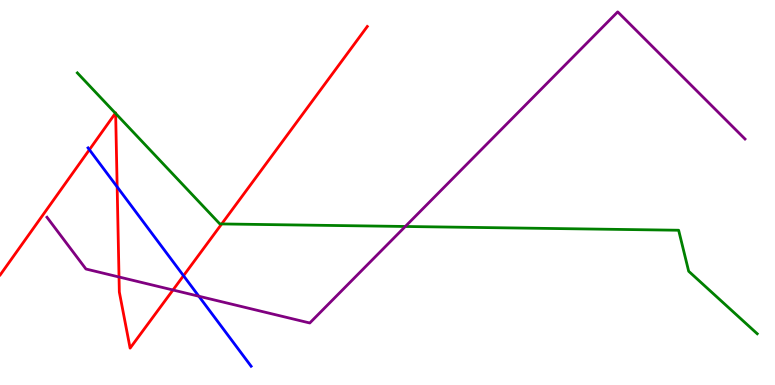[{'lines': ['blue', 'red'], 'intersections': [{'x': 1.15, 'y': 6.11}, {'x': 1.51, 'y': 5.15}, {'x': 2.37, 'y': 2.84}]}, {'lines': ['green', 'red'], 'intersections': [{'x': 1.49, 'y': 7.06}, {'x': 1.49, 'y': 7.05}, {'x': 2.86, 'y': 4.18}]}, {'lines': ['purple', 'red'], 'intersections': [{'x': 1.54, 'y': 2.81}, {'x': 2.23, 'y': 2.47}]}, {'lines': ['blue', 'green'], 'intersections': []}, {'lines': ['blue', 'purple'], 'intersections': [{'x': 2.57, 'y': 2.31}]}, {'lines': ['green', 'purple'], 'intersections': [{'x': 5.23, 'y': 4.12}]}]